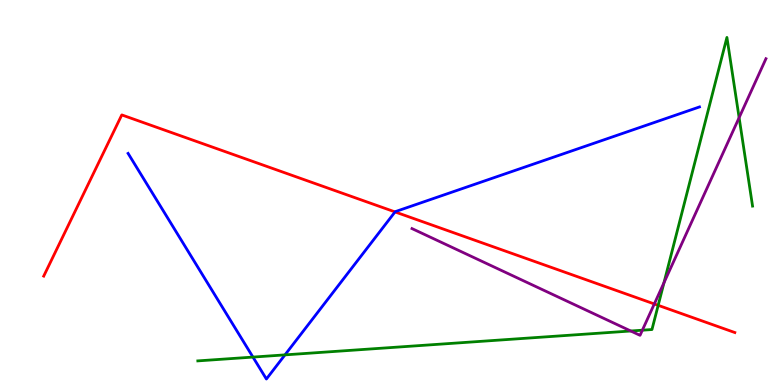[{'lines': ['blue', 'red'], 'intersections': [{'x': 5.1, 'y': 4.5}]}, {'lines': ['green', 'red'], 'intersections': [{'x': 8.49, 'y': 2.07}]}, {'lines': ['purple', 'red'], 'intersections': [{'x': 8.44, 'y': 2.11}]}, {'lines': ['blue', 'green'], 'intersections': [{'x': 3.26, 'y': 0.725}, {'x': 3.68, 'y': 0.783}]}, {'lines': ['blue', 'purple'], 'intersections': []}, {'lines': ['green', 'purple'], 'intersections': [{'x': 8.14, 'y': 1.4}, {'x': 8.29, 'y': 1.42}, {'x': 8.57, 'y': 2.66}, {'x': 9.54, 'y': 6.94}]}]